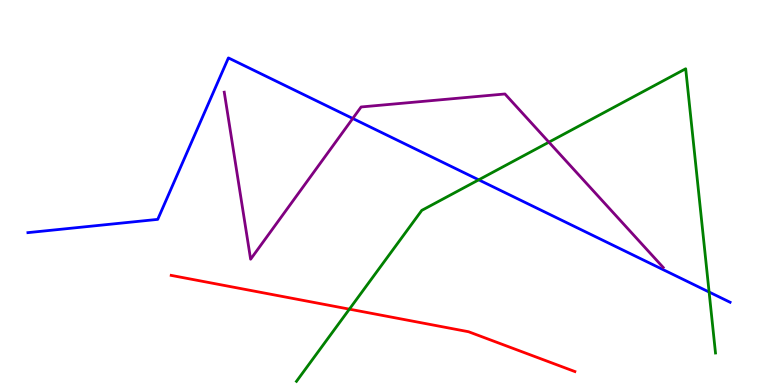[{'lines': ['blue', 'red'], 'intersections': []}, {'lines': ['green', 'red'], 'intersections': [{'x': 4.51, 'y': 1.97}]}, {'lines': ['purple', 'red'], 'intersections': []}, {'lines': ['blue', 'green'], 'intersections': [{'x': 6.18, 'y': 5.33}, {'x': 9.15, 'y': 2.41}]}, {'lines': ['blue', 'purple'], 'intersections': [{'x': 4.55, 'y': 6.92}]}, {'lines': ['green', 'purple'], 'intersections': [{'x': 7.08, 'y': 6.31}]}]